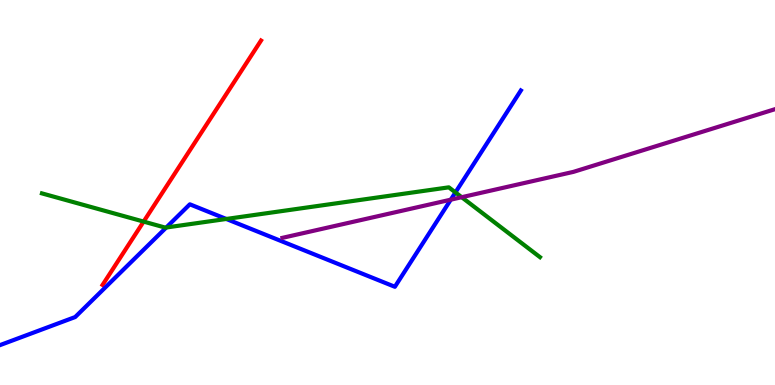[{'lines': ['blue', 'red'], 'intersections': []}, {'lines': ['green', 'red'], 'intersections': [{'x': 1.85, 'y': 4.24}]}, {'lines': ['purple', 'red'], 'intersections': []}, {'lines': ['blue', 'green'], 'intersections': [{'x': 2.15, 'y': 4.09}, {'x': 2.92, 'y': 4.31}, {'x': 5.88, 'y': 5.0}]}, {'lines': ['blue', 'purple'], 'intersections': [{'x': 5.82, 'y': 4.81}]}, {'lines': ['green', 'purple'], 'intersections': [{'x': 5.96, 'y': 4.88}]}]